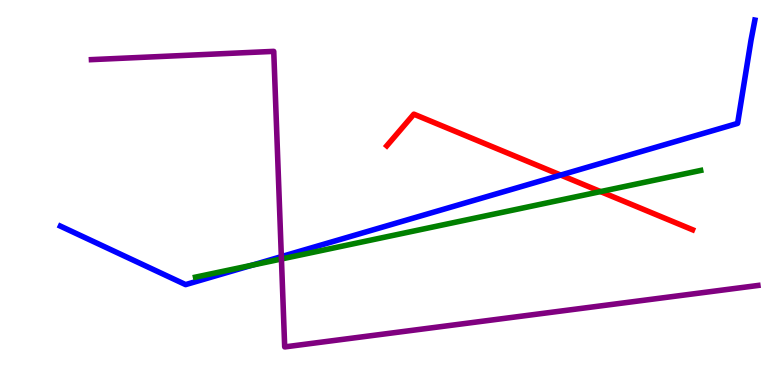[{'lines': ['blue', 'red'], 'intersections': [{'x': 7.23, 'y': 5.45}]}, {'lines': ['green', 'red'], 'intersections': [{'x': 7.75, 'y': 5.02}]}, {'lines': ['purple', 'red'], 'intersections': []}, {'lines': ['blue', 'green'], 'intersections': [{'x': 3.25, 'y': 3.11}]}, {'lines': ['blue', 'purple'], 'intersections': [{'x': 3.63, 'y': 3.33}]}, {'lines': ['green', 'purple'], 'intersections': [{'x': 3.63, 'y': 3.27}]}]